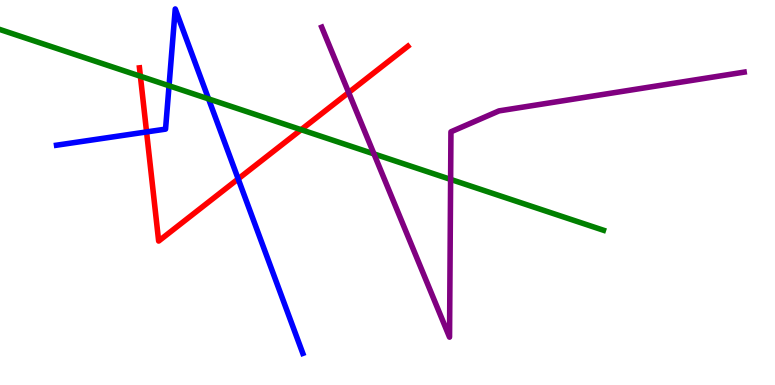[{'lines': ['blue', 'red'], 'intersections': [{'x': 1.89, 'y': 6.57}, {'x': 3.07, 'y': 5.35}]}, {'lines': ['green', 'red'], 'intersections': [{'x': 1.81, 'y': 8.02}, {'x': 3.89, 'y': 6.63}]}, {'lines': ['purple', 'red'], 'intersections': [{'x': 4.5, 'y': 7.6}]}, {'lines': ['blue', 'green'], 'intersections': [{'x': 2.18, 'y': 7.77}, {'x': 2.69, 'y': 7.43}]}, {'lines': ['blue', 'purple'], 'intersections': []}, {'lines': ['green', 'purple'], 'intersections': [{'x': 4.83, 'y': 6.0}, {'x': 5.81, 'y': 5.34}]}]